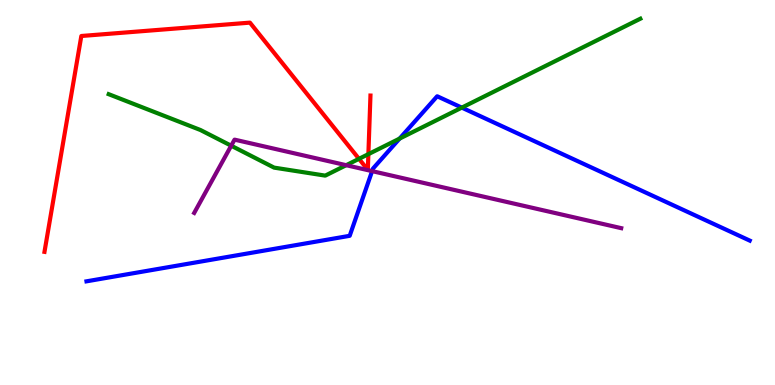[{'lines': ['blue', 'red'], 'intersections': []}, {'lines': ['green', 'red'], 'intersections': [{'x': 4.63, 'y': 5.87}, {'x': 4.75, 'y': 6.0}]}, {'lines': ['purple', 'red'], 'intersections': []}, {'lines': ['blue', 'green'], 'intersections': [{'x': 5.16, 'y': 6.4}, {'x': 5.96, 'y': 7.2}]}, {'lines': ['blue', 'purple'], 'intersections': [{'x': 4.8, 'y': 5.56}]}, {'lines': ['green', 'purple'], 'intersections': [{'x': 2.98, 'y': 6.22}, {'x': 4.47, 'y': 5.71}]}]